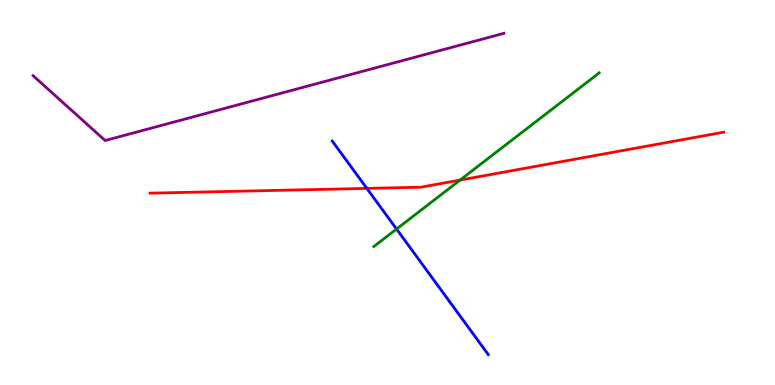[{'lines': ['blue', 'red'], 'intersections': [{'x': 4.73, 'y': 5.11}]}, {'lines': ['green', 'red'], 'intersections': [{'x': 5.94, 'y': 5.32}]}, {'lines': ['purple', 'red'], 'intersections': []}, {'lines': ['blue', 'green'], 'intersections': [{'x': 5.12, 'y': 4.05}]}, {'lines': ['blue', 'purple'], 'intersections': []}, {'lines': ['green', 'purple'], 'intersections': []}]